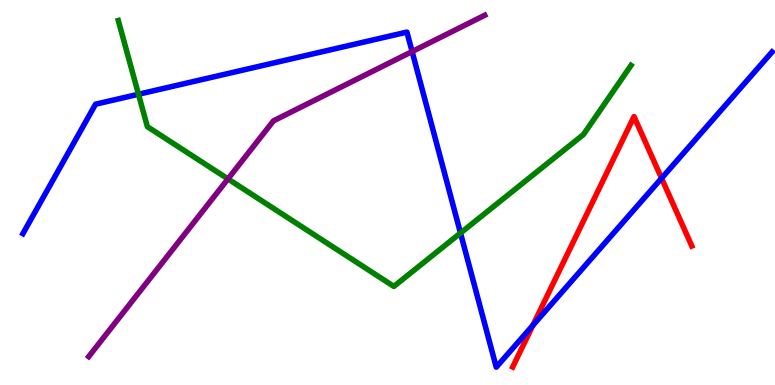[{'lines': ['blue', 'red'], 'intersections': [{'x': 6.88, 'y': 1.55}, {'x': 8.54, 'y': 5.37}]}, {'lines': ['green', 'red'], 'intersections': []}, {'lines': ['purple', 'red'], 'intersections': []}, {'lines': ['blue', 'green'], 'intersections': [{'x': 1.79, 'y': 7.55}, {'x': 5.94, 'y': 3.95}]}, {'lines': ['blue', 'purple'], 'intersections': [{'x': 5.32, 'y': 8.66}]}, {'lines': ['green', 'purple'], 'intersections': [{'x': 2.94, 'y': 5.35}]}]